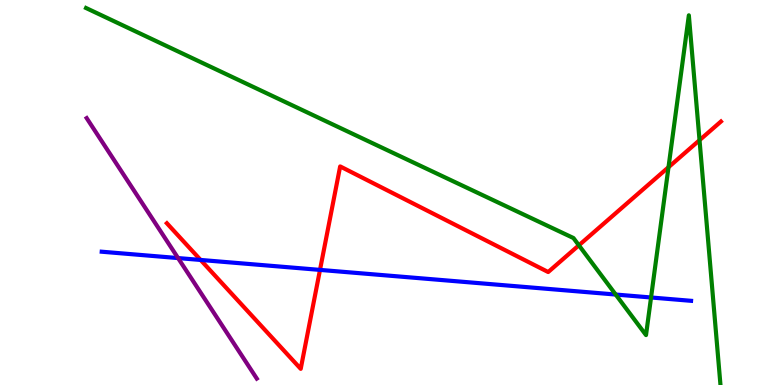[{'lines': ['blue', 'red'], 'intersections': [{'x': 2.59, 'y': 3.25}, {'x': 4.13, 'y': 2.99}]}, {'lines': ['green', 'red'], 'intersections': [{'x': 7.47, 'y': 3.63}, {'x': 8.63, 'y': 5.66}, {'x': 9.03, 'y': 6.36}]}, {'lines': ['purple', 'red'], 'intersections': []}, {'lines': ['blue', 'green'], 'intersections': [{'x': 7.94, 'y': 2.35}, {'x': 8.4, 'y': 2.27}]}, {'lines': ['blue', 'purple'], 'intersections': [{'x': 2.3, 'y': 3.3}]}, {'lines': ['green', 'purple'], 'intersections': []}]